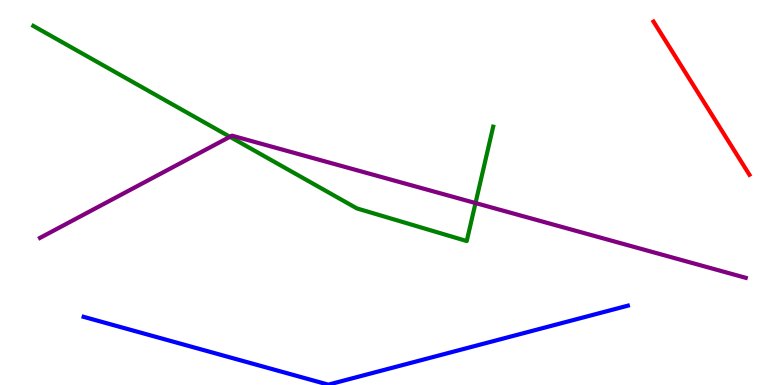[{'lines': ['blue', 'red'], 'intersections': []}, {'lines': ['green', 'red'], 'intersections': []}, {'lines': ['purple', 'red'], 'intersections': []}, {'lines': ['blue', 'green'], 'intersections': []}, {'lines': ['blue', 'purple'], 'intersections': []}, {'lines': ['green', 'purple'], 'intersections': [{'x': 2.97, 'y': 6.45}, {'x': 6.14, 'y': 4.73}]}]